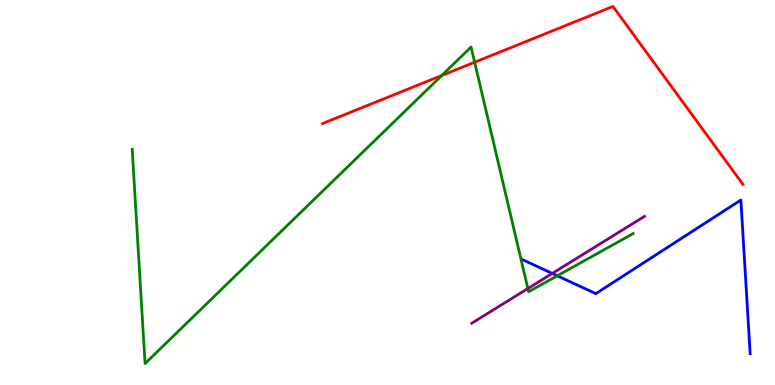[{'lines': ['blue', 'red'], 'intersections': []}, {'lines': ['green', 'red'], 'intersections': [{'x': 5.7, 'y': 8.04}, {'x': 6.12, 'y': 8.38}]}, {'lines': ['purple', 'red'], 'intersections': []}, {'lines': ['blue', 'green'], 'intersections': [{'x': 7.19, 'y': 2.84}]}, {'lines': ['blue', 'purple'], 'intersections': [{'x': 7.13, 'y': 2.9}]}, {'lines': ['green', 'purple'], 'intersections': [{'x': 6.81, 'y': 2.51}]}]